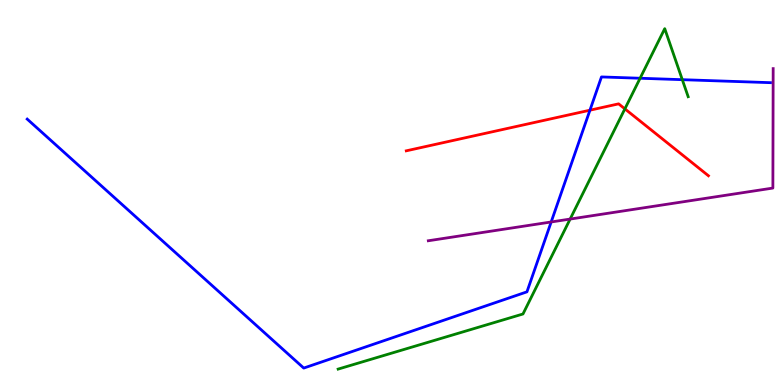[{'lines': ['blue', 'red'], 'intersections': [{'x': 7.61, 'y': 7.14}]}, {'lines': ['green', 'red'], 'intersections': [{'x': 8.06, 'y': 7.17}]}, {'lines': ['purple', 'red'], 'intersections': []}, {'lines': ['blue', 'green'], 'intersections': [{'x': 8.26, 'y': 7.97}, {'x': 8.8, 'y': 7.93}]}, {'lines': ['blue', 'purple'], 'intersections': [{'x': 7.11, 'y': 4.23}]}, {'lines': ['green', 'purple'], 'intersections': [{'x': 7.36, 'y': 4.31}]}]